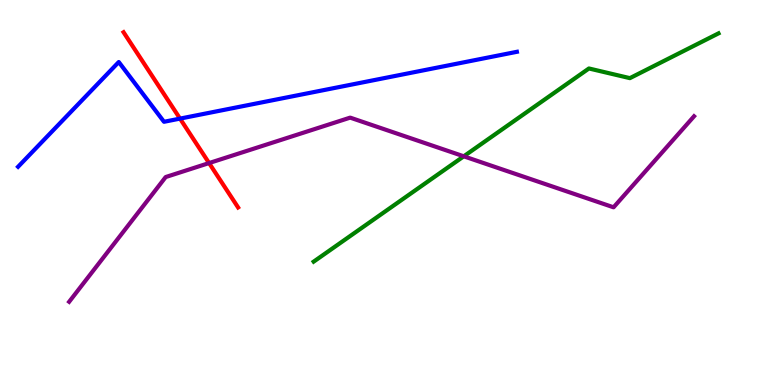[{'lines': ['blue', 'red'], 'intersections': [{'x': 2.32, 'y': 6.92}]}, {'lines': ['green', 'red'], 'intersections': []}, {'lines': ['purple', 'red'], 'intersections': [{'x': 2.7, 'y': 5.76}]}, {'lines': ['blue', 'green'], 'intersections': []}, {'lines': ['blue', 'purple'], 'intersections': []}, {'lines': ['green', 'purple'], 'intersections': [{'x': 5.98, 'y': 5.94}]}]